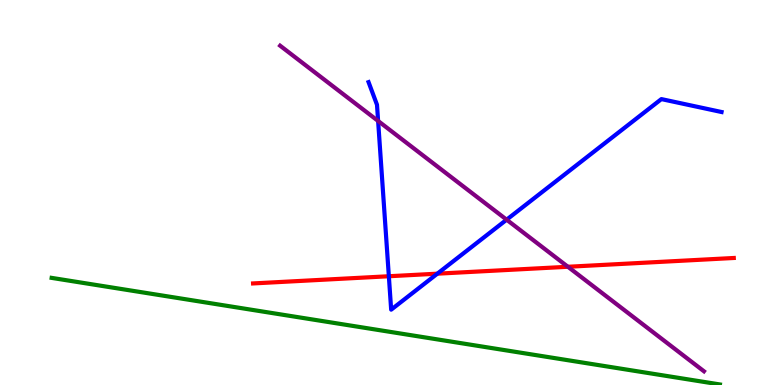[{'lines': ['blue', 'red'], 'intersections': [{'x': 5.02, 'y': 2.82}, {'x': 5.64, 'y': 2.89}]}, {'lines': ['green', 'red'], 'intersections': []}, {'lines': ['purple', 'red'], 'intersections': [{'x': 7.33, 'y': 3.07}]}, {'lines': ['blue', 'green'], 'intersections': []}, {'lines': ['blue', 'purple'], 'intersections': [{'x': 4.88, 'y': 6.86}, {'x': 6.54, 'y': 4.29}]}, {'lines': ['green', 'purple'], 'intersections': []}]